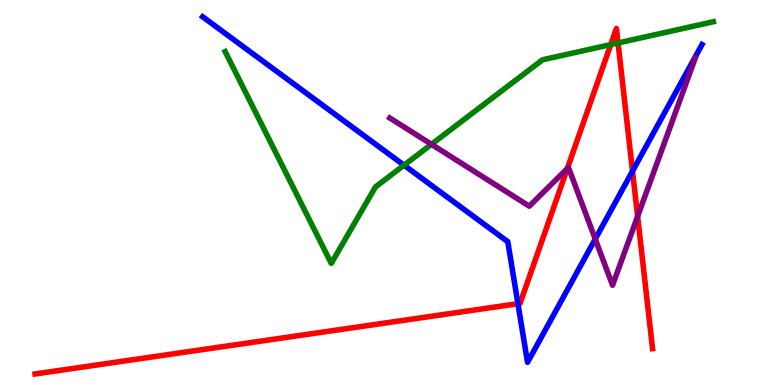[{'lines': ['blue', 'red'], 'intersections': [{'x': 6.68, 'y': 2.11}, {'x': 8.16, 'y': 5.55}]}, {'lines': ['green', 'red'], 'intersections': [{'x': 7.88, 'y': 8.84}, {'x': 7.97, 'y': 8.88}]}, {'lines': ['purple', 'red'], 'intersections': [{'x': 7.32, 'y': 5.62}, {'x': 8.23, 'y': 4.38}]}, {'lines': ['blue', 'green'], 'intersections': [{'x': 5.21, 'y': 5.71}]}, {'lines': ['blue', 'purple'], 'intersections': [{'x': 7.68, 'y': 3.79}]}, {'lines': ['green', 'purple'], 'intersections': [{'x': 5.57, 'y': 6.25}]}]